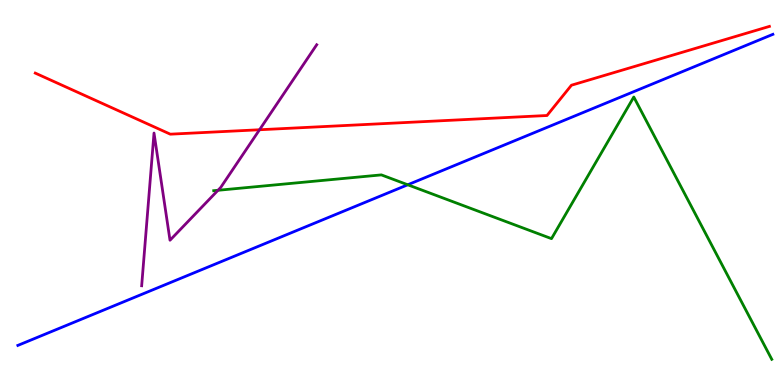[{'lines': ['blue', 'red'], 'intersections': []}, {'lines': ['green', 'red'], 'intersections': []}, {'lines': ['purple', 'red'], 'intersections': [{'x': 3.35, 'y': 6.63}]}, {'lines': ['blue', 'green'], 'intersections': [{'x': 5.26, 'y': 5.2}]}, {'lines': ['blue', 'purple'], 'intersections': []}, {'lines': ['green', 'purple'], 'intersections': [{'x': 2.81, 'y': 5.06}]}]